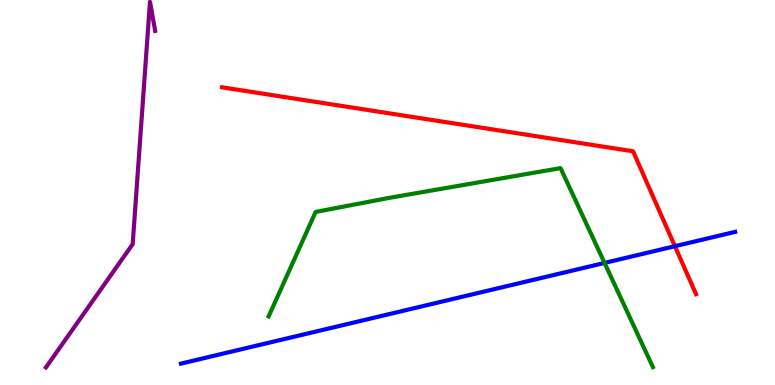[{'lines': ['blue', 'red'], 'intersections': [{'x': 8.71, 'y': 3.61}]}, {'lines': ['green', 'red'], 'intersections': []}, {'lines': ['purple', 'red'], 'intersections': []}, {'lines': ['blue', 'green'], 'intersections': [{'x': 7.8, 'y': 3.17}]}, {'lines': ['blue', 'purple'], 'intersections': []}, {'lines': ['green', 'purple'], 'intersections': []}]